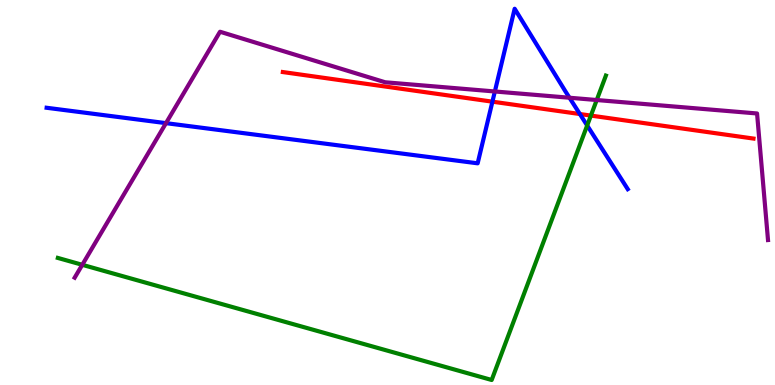[{'lines': ['blue', 'red'], 'intersections': [{'x': 6.35, 'y': 7.36}, {'x': 7.48, 'y': 7.04}]}, {'lines': ['green', 'red'], 'intersections': [{'x': 7.62, 'y': 7.0}]}, {'lines': ['purple', 'red'], 'intersections': []}, {'lines': ['blue', 'green'], 'intersections': [{'x': 7.58, 'y': 6.74}]}, {'lines': ['blue', 'purple'], 'intersections': [{'x': 2.14, 'y': 6.8}, {'x': 6.39, 'y': 7.62}, {'x': 7.35, 'y': 7.46}]}, {'lines': ['green', 'purple'], 'intersections': [{'x': 1.06, 'y': 3.12}, {'x': 7.7, 'y': 7.4}]}]